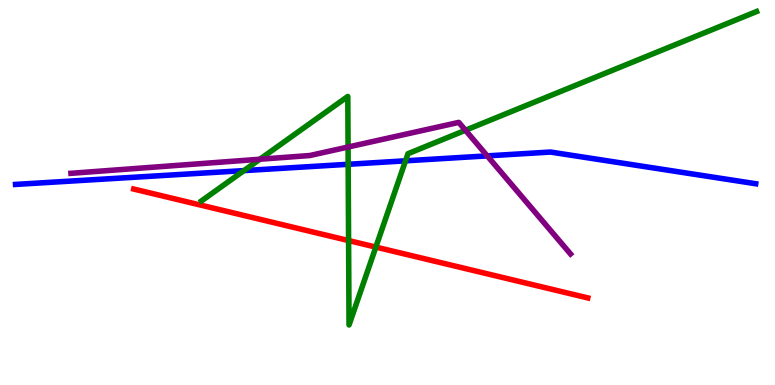[{'lines': ['blue', 'red'], 'intersections': []}, {'lines': ['green', 'red'], 'intersections': [{'x': 4.5, 'y': 3.75}, {'x': 4.85, 'y': 3.58}]}, {'lines': ['purple', 'red'], 'intersections': []}, {'lines': ['blue', 'green'], 'intersections': [{'x': 3.15, 'y': 5.57}, {'x': 4.49, 'y': 5.73}, {'x': 5.23, 'y': 5.82}]}, {'lines': ['blue', 'purple'], 'intersections': [{'x': 6.29, 'y': 5.95}]}, {'lines': ['green', 'purple'], 'intersections': [{'x': 3.35, 'y': 5.86}, {'x': 4.49, 'y': 6.18}, {'x': 6.01, 'y': 6.62}]}]